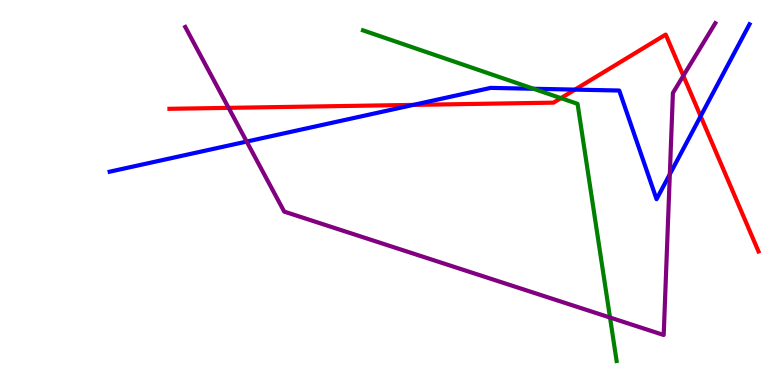[{'lines': ['blue', 'red'], 'intersections': [{'x': 5.33, 'y': 7.28}, {'x': 7.42, 'y': 7.67}, {'x': 9.04, 'y': 6.98}]}, {'lines': ['green', 'red'], 'intersections': [{'x': 7.24, 'y': 7.45}]}, {'lines': ['purple', 'red'], 'intersections': [{'x': 2.95, 'y': 7.2}, {'x': 8.82, 'y': 8.03}]}, {'lines': ['blue', 'green'], 'intersections': [{'x': 6.88, 'y': 7.69}]}, {'lines': ['blue', 'purple'], 'intersections': [{'x': 3.18, 'y': 6.32}, {'x': 8.64, 'y': 5.47}]}, {'lines': ['green', 'purple'], 'intersections': [{'x': 7.87, 'y': 1.75}]}]